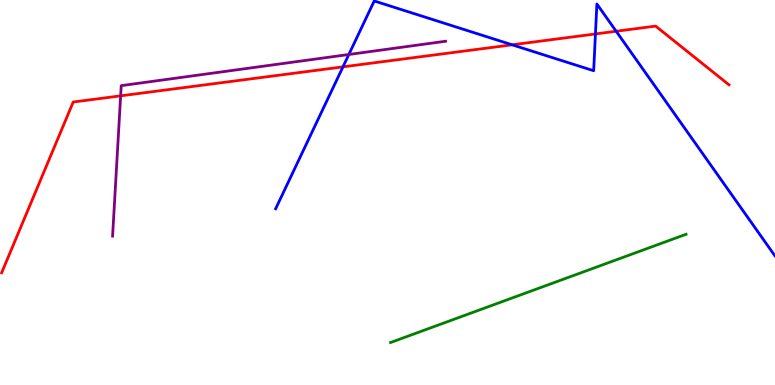[{'lines': ['blue', 'red'], 'intersections': [{'x': 4.43, 'y': 8.26}, {'x': 6.61, 'y': 8.84}, {'x': 7.68, 'y': 9.12}, {'x': 7.95, 'y': 9.19}]}, {'lines': ['green', 'red'], 'intersections': []}, {'lines': ['purple', 'red'], 'intersections': [{'x': 1.56, 'y': 7.51}]}, {'lines': ['blue', 'green'], 'intersections': []}, {'lines': ['blue', 'purple'], 'intersections': [{'x': 4.5, 'y': 8.58}]}, {'lines': ['green', 'purple'], 'intersections': []}]